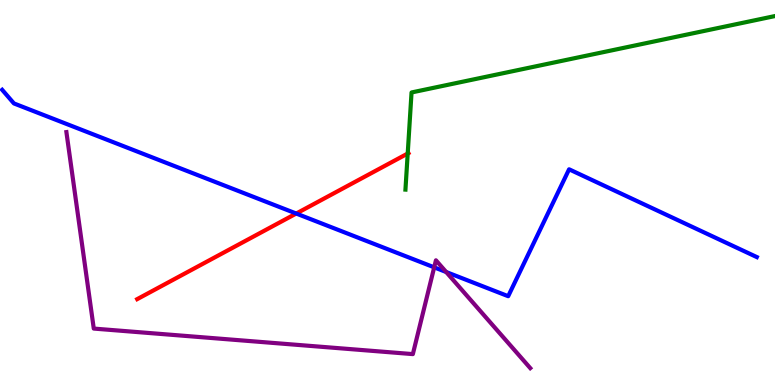[{'lines': ['blue', 'red'], 'intersections': [{'x': 3.82, 'y': 4.45}]}, {'lines': ['green', 'red'], 'intersections': [{'x': 5.26, 'y': 6.01}]}, {'lines': ['purple', 'red'], 'intersections': []}, {'lines': ['blue', 'green'], 'intersections': []}, {'lines': ['blue', 'purple'], 'intersections': [{'x': 5.6, 'y': 3.06}, {'x': 5.76, 'y': 2.93}]}, {'lines': ['green', 'purple'], 'intersections': []}]